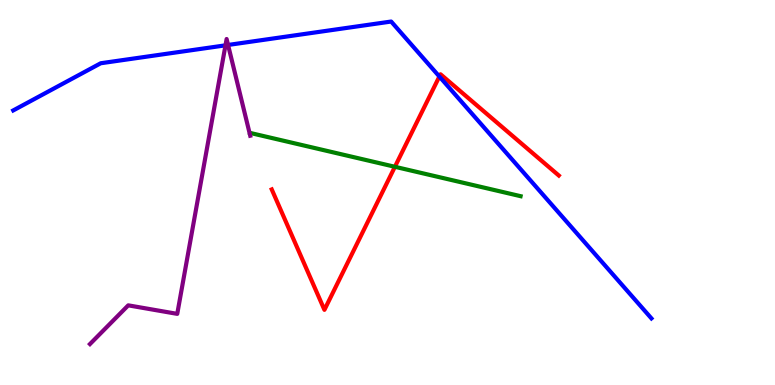[{'lines': ['blue', 'red'], 'intersections': [{'x': 5.67, 'y': 8.01}]}, {'lines': ['green', 'red'], 'intersections': [{'x': 5.1, 'y': 5.67}]}, {'lines': ['purple', 'red'], 'intersections': []}, {'lines': ['blue', 'green'], 'intersections': []}, {'lines': ['blue', 'purple'], 'intersections': [{'x': 2.91, 'y': 8.82}, {'x': 2.94, 'y': 8.83}]}, {'lines': ['green', 'purple'], 'intersections': []}]